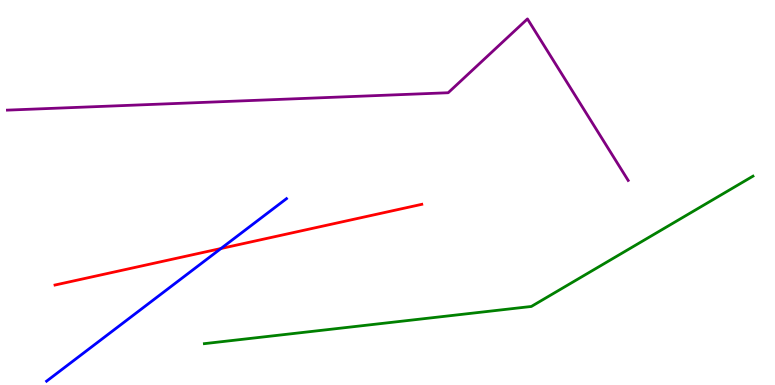[{'lines': ['blue', 'red'], 'intersections': [{'x': 2.85, 'y': 3.55}]}, {'lines': ['green', 'red'], 'intersections': []}, {'lines': ['purple', 'red'], 'intersections': []}, {'lines': ['blue', 'green'], 'intersections': []}, {'lines': ['blue', 'purple'], 'intersections': []}, {'lines': ['green', 'purple'], 'intersections': []}]